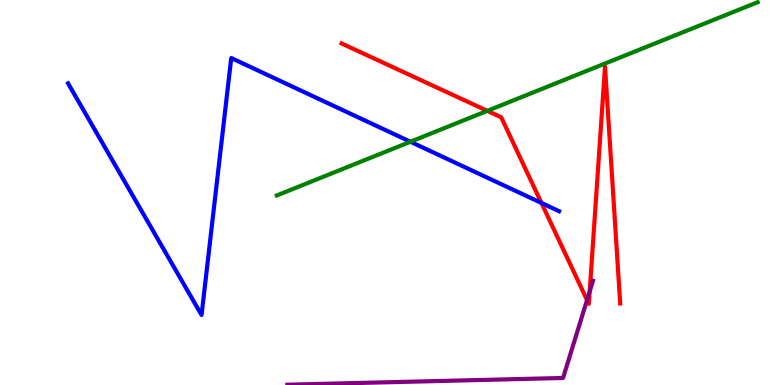[{'lines': ['blue', 'red'], 'intersections': [{'x': 6.99, 'y': 4.73}]}, {'lines': ['green', 'red'], 'intersections': [{'x': 6.29, 'y': 7.12}]}, {'lines': ['purple', 'red'], 'intersections': [{'x': 7.57, 'y': 2.21}, {'x': 7.61, 'y': 2.43}]}, {'lines': ['blue', 'green'], 'intersections': [{'x': 5.3, 'y': 6.32}]}, {'lines': ['blue', 'purple'], 'intersections': []}, {'lines': ['green', 'purple'], 'intersections': []}]